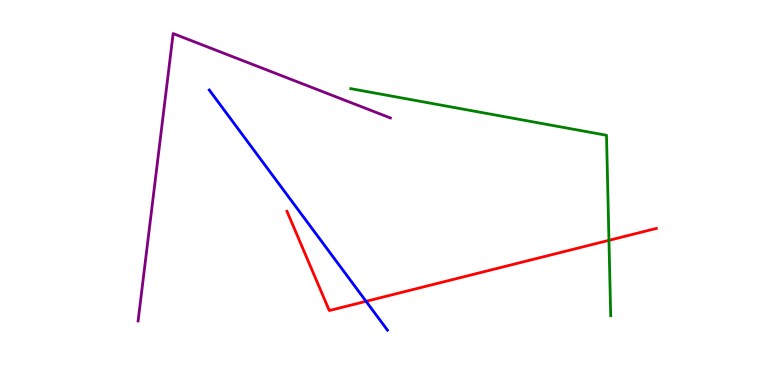[{'lines': ['blue', 'red'], 'intersections': [{'x': 4.72, 'y': 2.17}]}, {'lines': ['green', 'red'], 'intersections': [{'x': 7.86, 'y': 3.76}]}, {'lines': ['purple', 'red'], 'intersections': []}, {'lines': ['blue', 'green'], 'intersections': []}, {'lines': ['blue', 'purple'], 'intersections': []}, {'lines': ['green', 'purple'], 'intersections': []}]